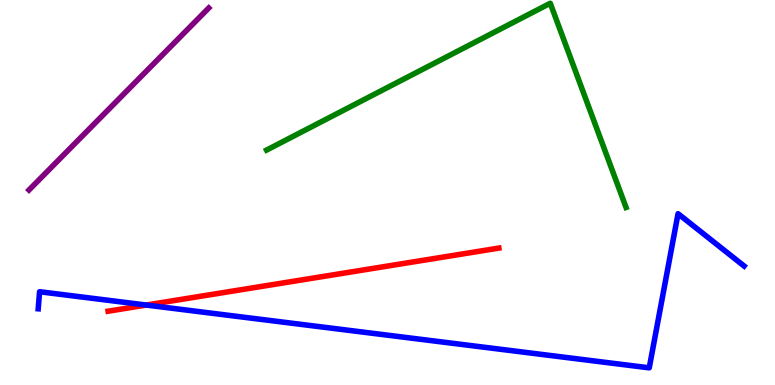[{'lines': ['blue', 'red'], 'intersections': [{'x': 1.89, 'y': 2.08}]}, {'lines': ['green', 'red'], 'intersections': []}, {'lines': ['purple', 'red'], 'intersections': []}, {'lines': ['blue', 'green'], 'intersections': []}, {'lines': ['blue', 'purple'], 'intersections': []}, {'lines': ['green', 'purple'], 'intersections': []}]